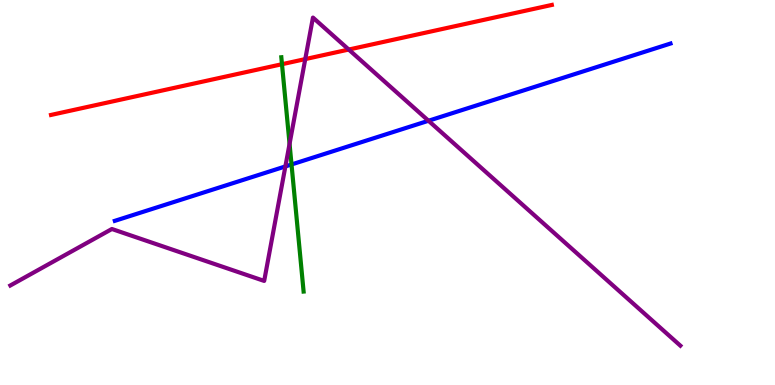[{'lines': ['blue', 'red'], 'intersections': []}, {'lines': ['green', 'red'], 'intersections': [{'x': 3.64, 'y': 8.33}]}, {'lines': ['purple', 'red'], 'intersections': [{'x': 3.94, 'y': 8.47}, {'x': 4.5, 'y': 8.71}]}, {'lines': ['blue', 'green'], 'intersections': [{'x': 3.76, 'y': 5.73}]}, {'lines': ['blue', 'purple'], 'intersections': [{'x': 3.68, 'y': 5.68}, {'x': 5.53, 'y': 6.86}]}, {'lines': ['green', 'purple'], 'intersections': [{'x': 3.74, 'y': 6.26}]}]